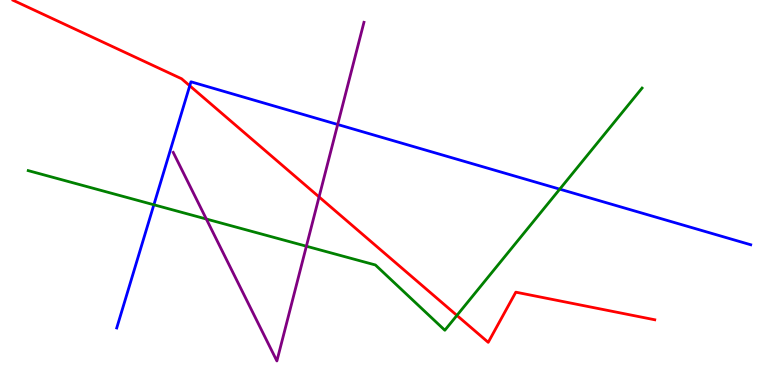[{'lines': ['blue', 'red'], 'intersections': [{'x': 2.45, 'y': 7.77}]}, {'lines': ['green', 'red'], 'intersections': [{'x': 5.9, 'y': 1.81}]}, {'lines': ['purple', 'red'], 'intersections': [{'x': 4.12, 'y': 4.89}]}, {'lines': ['blue', 'green'], 'intersections': [{'x': 1.99, 'y': 4.68}, {'x': 7.22, 'y': 5.09}]}, {'lines': ['blue', 'purple'], 'intersections': [{'x': 4.36, 'y': 6.77}]}, {'lines': ['green', 'purple'], 'intersections': [{'x': 2.66, 'y': 4.31}, {'x': 3.95, 'y': 3.6}]}]